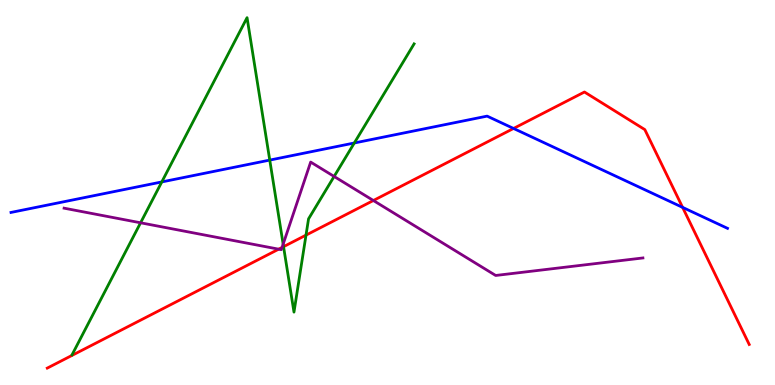[{'lines': ['blue', 'red'], 'intersections': [{'x': 6.63, 'y': 6.66}, {'x': 8.81, 'y': 4.61}]}, {'lines': ['green', 'red'], 'intersections': [{'x': 3.66, 'y': 3.59}, {'x': 3.95, 'y': 3.89}]}, {'lines': ['purple', 'red'], 'intersections': [{'x': 3.6, 'y': 3.53}, {'x': 3.64, 'y': 3.57}, {'x': 4.82, 'y': 4.79}]}, {'lines': ['blue', 'green'], 'intersections': [{'x': 2.09, 'y': 5.27}, {'x': 3.48, 'y': 5.84}, {'x': 4.57, 'y': 6.29}]}, {'lines': ['blue', 'purple'], 'intersections': []}, {'lines': ['green', 'purple'], 'intersections': [{'x': 1.81, 'y': 4.21}, {'x': 3.65, 'y': 3.66}, {'x': 4.31, 'y': 5.42}]}]